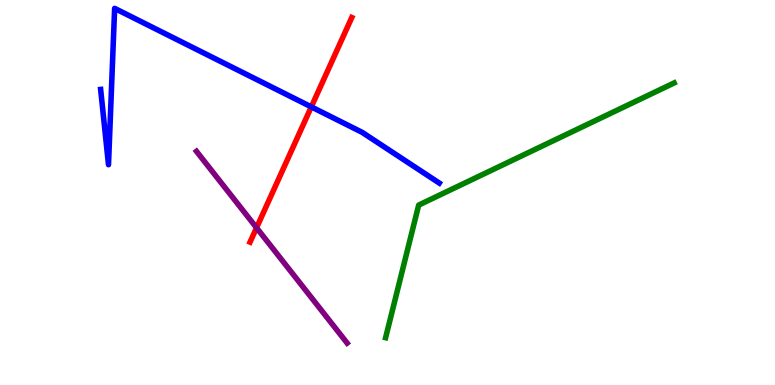[{'lines': ['blue', 'red'], 'intersections': [{'x': 4.02, 'y': 7.22}]}, {'lines': ['green', 'red'], 'intersections': []}, {'lines': ['purple', 'red'], 'intersections': [{'x': 3.31, 'y': 4.08}]}, {'lines': ['blue', 'green'], 'intersections': []}, {'lines': ['blue', 'purple'], 'intersections': []}, {'lines': ['green', 'purple'], 'intersections': []}]